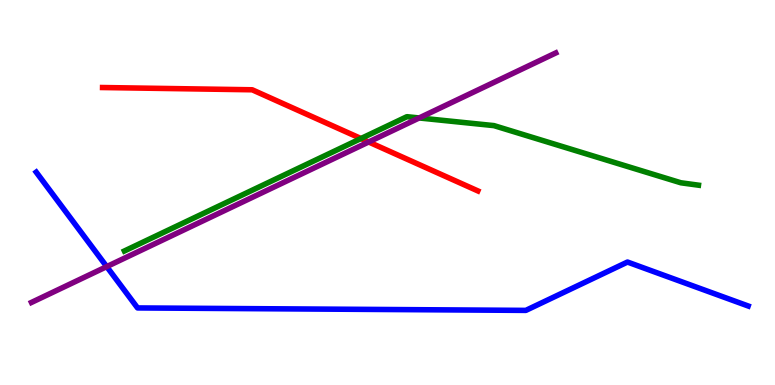[{'lines': ['blue', 'red'], 'intersections': []}, {'lines': ['green', 'red'], 'intersections': [{'x': 4.66, 'y': 6.4}]}, {'lines': ['purple', 'red'], 'intersections': [{'x': 4.76, 'y': 6.31}]}, {'lines': ['blue', 'green'], 'intersections': []}, {'lines': ['blue', 'purple'], 'intersections': [{'x': 1.38, 'y': 3.07}]}, {'lines': ['green', 'purple'], 'intersections': [{'x': 5.41, 'y': 6.94}]}]